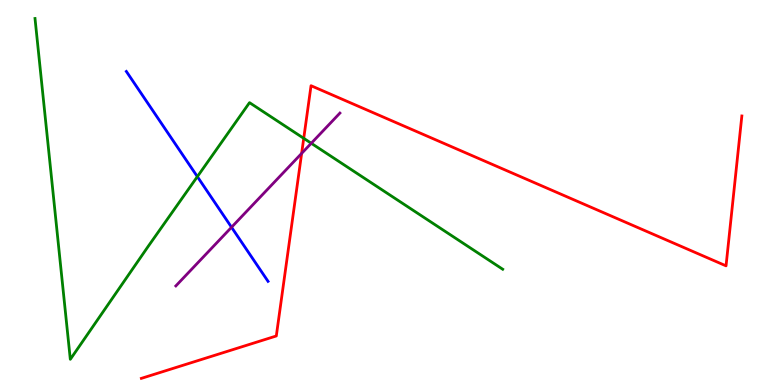[{'lines': ['blue', 'red'], 'intersections': []}, {'lines': ['green', 'red'], 'intersections': [{'x': 3.92, 'y': 6.41}]}, {'lines': ['purple', 'red'], 'intersections': [{'x': 3.89, 'y': 6.02}]}, {'lines': ['blue', 'green'], 'intersections': [{'x': 2.55, 'y': 5.41}]}, {'lines': ['blue', 'purple'], 'intersections': [{'x': 2.99, 'y': 4.1}]}, {'lines': ['green', 'purple'], 'intersections': [{'x': 4.02, 'y': 6.28}]}]